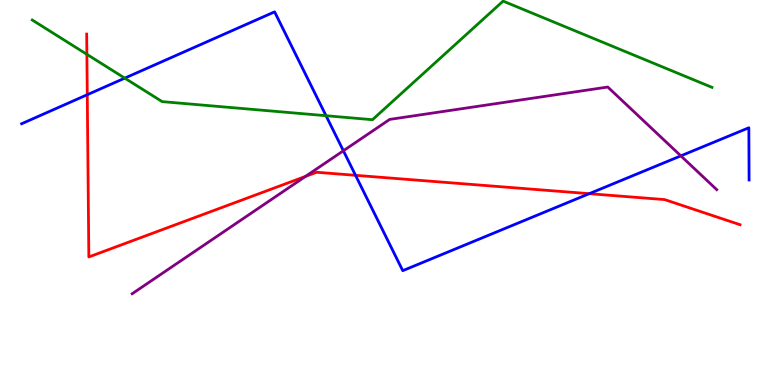[{'lines': ['blue', 'red'], 'intersections': [{'x': 1.13, 'y': 7.54}, {'x': 4.59, 'y': 5.45}, {'x': 7.6, 'y': 4.97}]}, {'lines': ['green', 'red'], 'intersections': [{'x': 1.12, 'y': 8.59}]}, {'lines': ['purple', 'red'], 'intersections': [{'x': 3.94, 'y': 5.42}]}, {'lines': ['blue', 'green'], 'intersections': [{'x': 1.61, 'y': 7.97}, {'x': 4.21, 'y': 6.99}]}, {'lines': ['blue', 'purple'], 'intersections': [{'x': 4.43, 'y': 6.08}, {'x': 8.79, 'y': 5.95}]}, {'lines': ['green', 'purple'], 'intersections': []}]